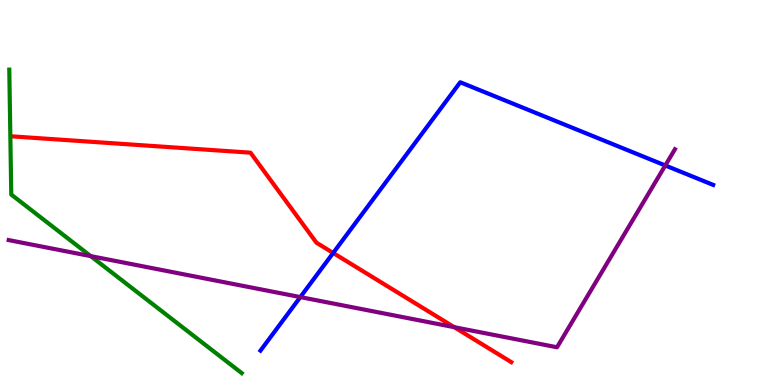[{'lines': ['blue', 'red'], 'intersections': [{'x': 4.3, 'y': 3.43}]}, {'lines': ['green', 'red'], 'intersections': []}, {'lines': ['purple', 'red'], 'intersections': [{'x': 5.86, 'y': 1.5}]}, {'lines': ['blue', 'green'], 'intersections': []}, {'lines': ['blue', 'purple'], 'intersections': [{'x': 3.88, 'y': 2.28}, {'x': 8.58, 'y': 5.7}]}, {'lines': ['green', 'purple'], 'intersections': [{'x': 1.17, 'y': 3.35}]}]